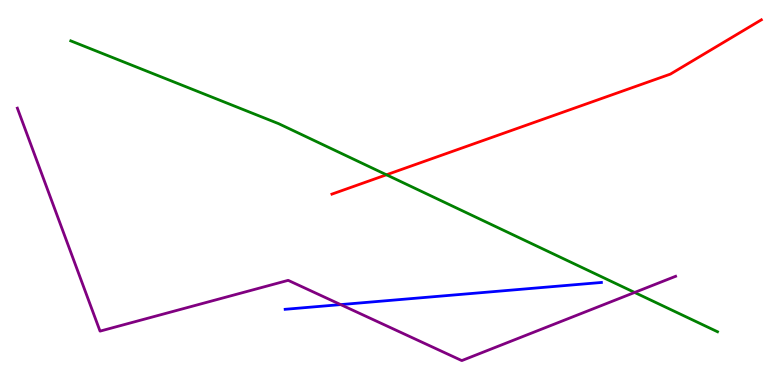[{'lines': ['blue', 'red'], 'intersections': []}, {'lines': ['green', 'red'], 'intersections': [{'x': 4.99, 'y': 5.46}]}, {'lines': ['purple', 'red'], 'intersections': []}, {'lines': ['blue', 'green'], 'intersections': []}, {'lines': ['blue', 'purple'], 'intersections': [{'x': 4.4, 'y': 2.09}]}, {'lines': ['green', 'purple'], 'intersections': [{'x': 8.19, 'y': 2.4}]}]